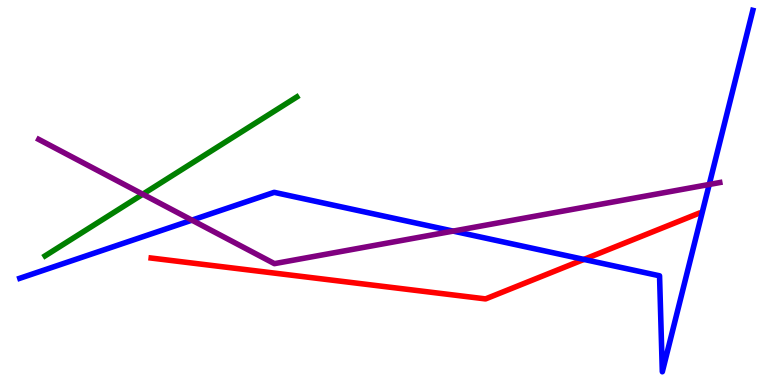[{'lines': ['blue', 'red'], 'intersections': [{'x': 7.53, 'y': 3.26}]}, {'lines': ['green', 'red'], 'intersections': []}, {'lines': ['purple', 'red'], 'intersections': []}, {'lines': ['blue', 'green'], 'intersections': []}, {'lines': ['blue', 'purple'], 'intersections': [{'x': 2.48, 'y': 4.28}, {'x': 5.85, 'y': 4.0}, {'x': 9.15, 'y': 5.21}]}, {'lines': ['green', 'purple'], 'intersections': [{'x': 1.84, 'y': 4.96}]}]